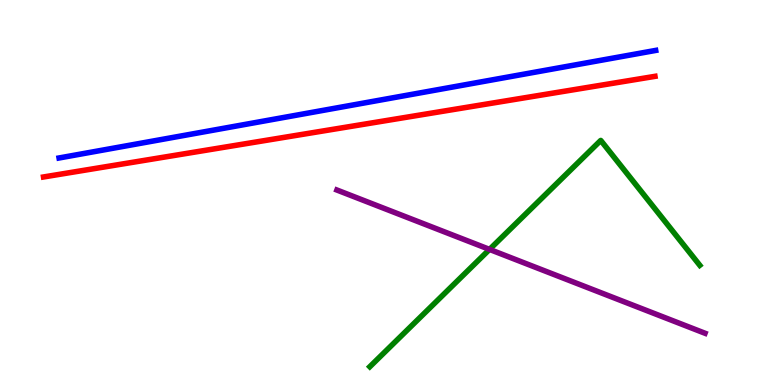[{'lines': ['blue', 'red'], 'intersections': []}, {'lines': ['green', 'red'], 'intersections': []}, {'lines': ['purple', 'red'], 'intersections': []}, {'lines': ['blue', 'green'], 'intersections': []}, {'lines': ['blue', 'purple'], 'intersections': []}, {'lines': ['green', 'purple'], 'intersections': [{'x': 6.32, 'y': 3.52}]}]